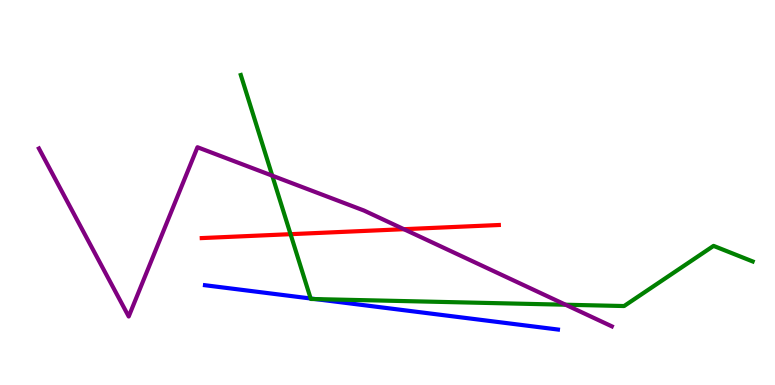[{'lines': ['blue', 'red'], 'intersections': []}, {'lines': ['green', 'red'], 'intersections': [{'x': 3.75, 'y': 3.92}]}, {'lines': ['purple', 'red'], 'intersections': [{'x': 5.21, 'y': 4.05}]}, {'lines': ['blue', 'green'], 'intersections': [{'x': 4.01, 'y': 2.25}, {'x': 4.07, 'y': 2.23}]}, {'lines': ['blue', 'purple'], 'intersections': []}, {'lines': ['green', 'purple'], 'intersections': [{'x': 3.51, 'y': 5.44}, {'x': 7.3, 'y': 2.09}]}]